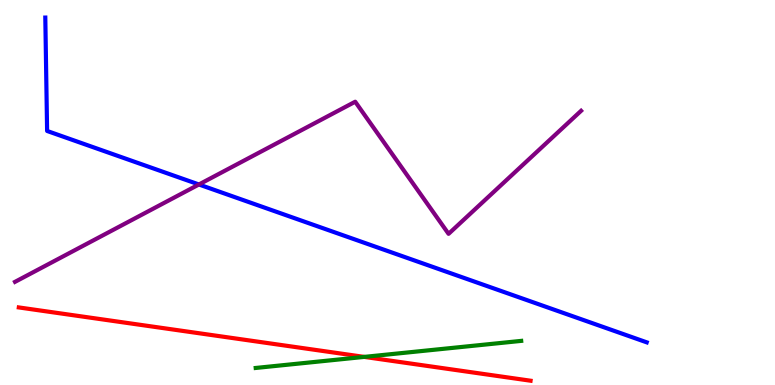[{'lines': ['blue', 'red'], 'intersections': []}, {'lines': ['green', 'red'], 'intersections': [{'x': 4.7, 'y': 0.73}]}, {'lines': ['purple', 'red'], 'intersections': []}, {'lines': ['blue', 'green'], 'intersections': []}, {'lines': ['blue', 'purple'], 'intersections': [{'x': 2.57, 'y': 5.21}]}, {'lines': ['green', 'purple'], 'intersections': []}]